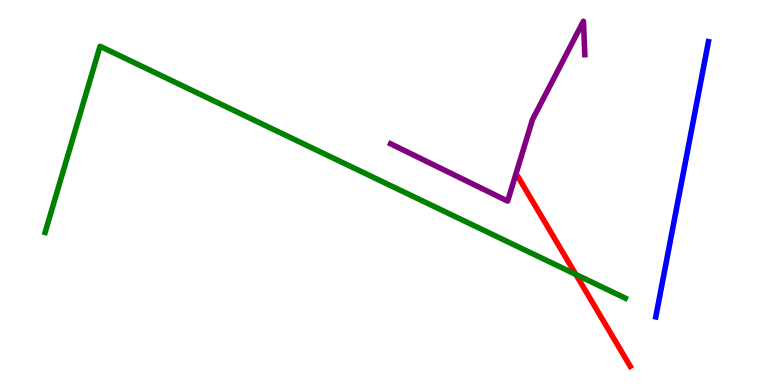[{'lines': ['blue', 'red'], 'intersections': []}, {'lines': ['green', 'red'], 'intersections': [{'x': 7.43, 'y': 2.87}]}, {'lines': ['purple', 'red'], 'intersections': []}, {'lines': ['blue', 'green'], 'intersections': []}, {'lines': ['blue', 'purple'], 'intersections': []}, {'lines': ['green', 'purple'], 'intersections': []}]